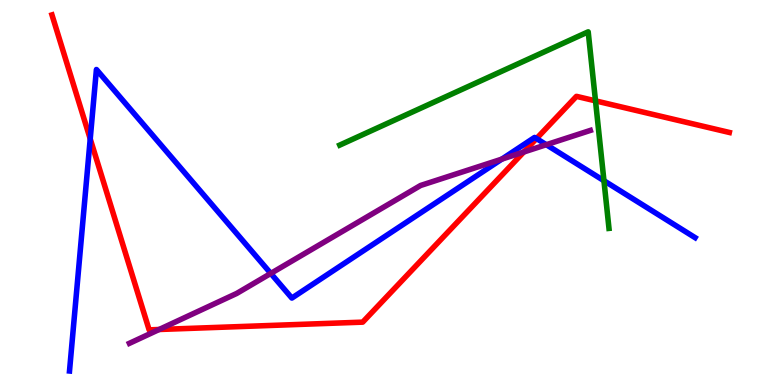[{'lines': ['blue', 'red'], 'intersections': [{'x': 1.16, 'y': 6.39}, {'x': 6.92, 'y': 6.4}]}, {'lines': ['green', 'red'], 'intersections': [{'x': 7.68, 'y': 7.38}]}, {'lines': ['purple', 'red'], 'intersections': [{'x': 2.05, 'y': 1.44}, {'x': 6.76, 'y': 6.05}]}, {'lines': ['blue', 'green'], 'intersections': [{'x': 7.79, 'y': 5.31}]}, {'lines': ['blue', 'purple'], 'intersections': [{'x': 3.49, 'y': 2.9}, {'x': 6.48, 'y': 5.87}, {'x': 7.05, 'y': 6.24}]}, {'lines': ['green', 'purple'], 'intersections': []}]